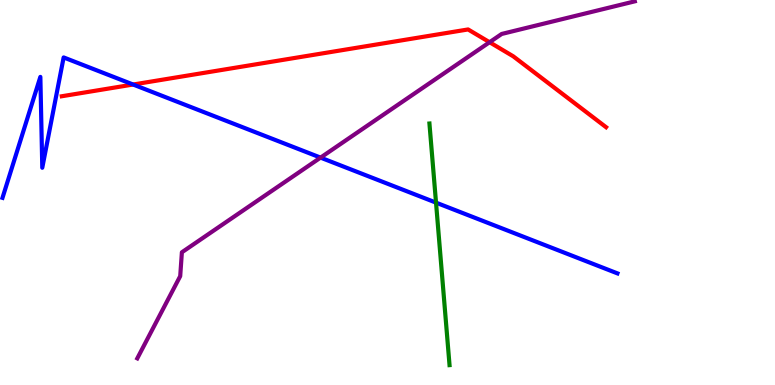[{'lines': ['blue', 'red'], 'intersections': [{'x': 1.72, 'y': 7.8}]}, {'lines': ['green', 'red'], 'intersections': []}, {'lines': ['purple', 'red'], 'intersections': [{'x': 6.32, 'y': 8.9}]}, {'lines': ['blue', 'green'], 'intersections': [{'x': 5.63, 'y': 4.74}]}, {'lines': ['blue', 'purple'], 'intersections': [{'x': 4.14, 'y': 5.91}]}, {'lines': ['green', 'purple'], 'intersections': []}]